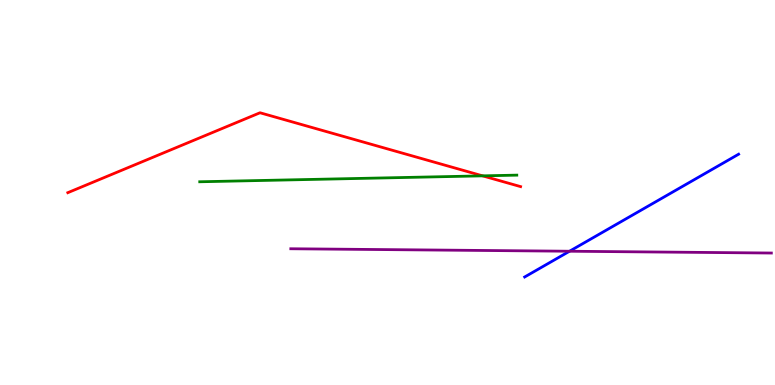[{'lines': ['blue', 'red'], 'intersections': []}, {'lines': ['green', 'red'], 'intersections': [{'x': 6.23, 'y': 5.43}]}, {'lines': ['purple', 'red'], 'intersections': []}, {'lines': ['blue', 'green'], 'intersections': []}, {'lines': ['blue', 'purple'], 'intersections': [{'x': 7.35, 'y': 3.47}]}, {'lines': ['green', 'purple'], 'intersections': []}]